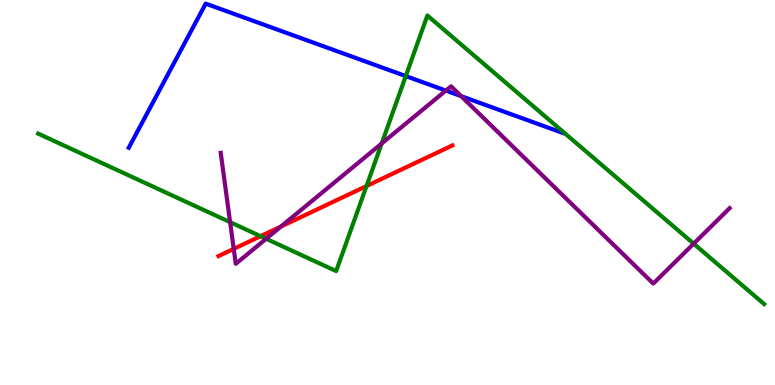[{'lines': ['blue', 'red'], 'intersections': []}, {'lines': ['green', 'red'], 'intersections': [{'x': 3.36, 'y': 3.87}, {'x': 4.73, 'y': 5.17}]}, {'lines': ['purple', 'red'], 'intersections': [{'x': 3.02, 'y': 3.54}, {'x': 3.63, 'y': 4.12}]}, {'lines': ['blue', 'green'], 'intersections': [{'x': 5.24, 'y': 8.02}]}, {'lines': ['blue', 'purple'], 'intersections': [{'x': 5.75, 'y': 7.65}, {'x': 5.95, 'y': 7.5}]}, {'lines': ['green', 'purple'], 'intersections': [{'x': 2.97, 'y': 4.23}, {'x': 3.43, 'y': 3.8}, {'x': 4.93, 'y': 6.27}, {'x': 8.95, 'y': 3.67}]}]